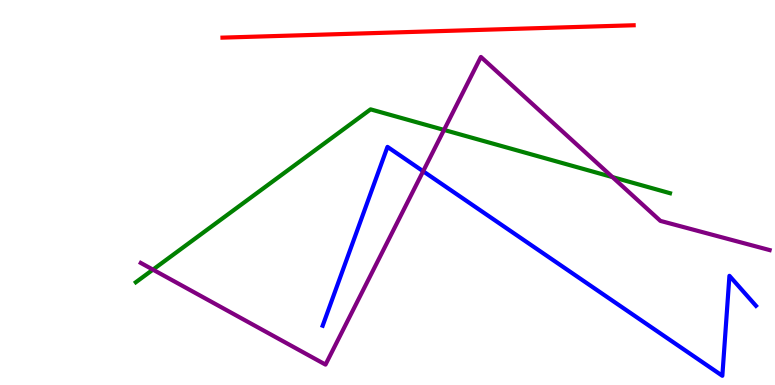[{'lines': ['blue', 'red'], 'intersections': []}, {'lines': ['green', 'red'], 'intersections': []}, {'lines': ['purple', 'red'], 'intersections': []}, {'lines': ['blue', 'green'], 'intersections': []}, {'lines': ['blue', 'purple'], 'intersections': [{'x': 5.46, 'y': 5.55}]}, {'lines': ['green', 'purple'], 'intersections': [{'x': 1.97, 'y': 3.0}, {'x': 5.73, 'y': 6.63}, {'x': 7.9, 'y': 5.4}]}]